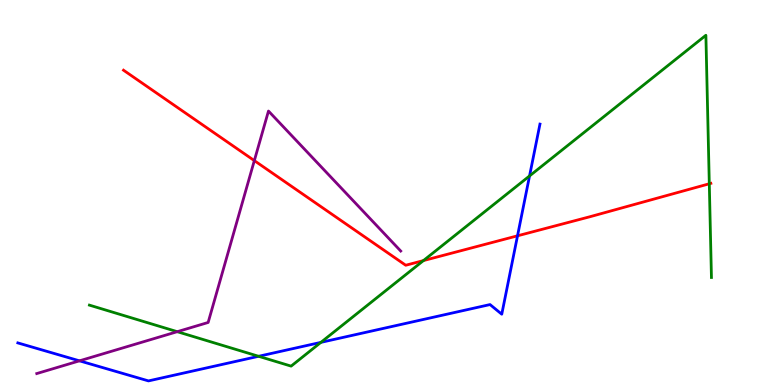[{'lines': ['blue', 'red'], 'intersections': [{'x': 6.68, 'y': 3.88}]}, {'lines': ['green', 'red'], 'intersections': [{'x': 5.46, 'y': 3.23}, {'x': 9.15, 'y': 5.23}]}, {'lines': ['purple', 'red'], 'intersections': [{'x': 3.28, 'y': 5.83}]}, {'lines': ['blue', 'green'], 'intersections': [{'x': 3.34, 'y': 0.746}, {'x': 4.14, 'y': 1.11}, {'x': 6.83, 'y': 5.43}]}, {'lines': ['blue', 'purple'], 'intersections': [{'x': 1.03, 'y': 0.628}]}, {'lines': ['green', 'purple'], 'intersections': [{'x': 2.29, 'y': 1.38}]}]